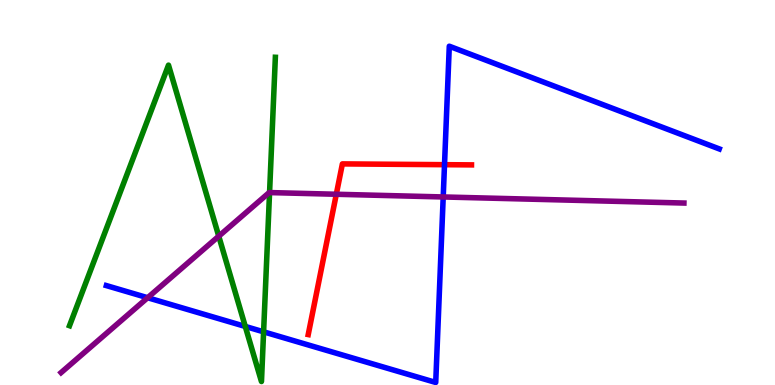[{'lines': ['blue', 'red'], 'intersections': [{'x': 5.74, 'y': 5.72}]}, {'lines': ['green', 'red'], 'intersections': []}, {'lines': ['purple', 'red'], 'intersections': [{'x': 4.34, 'y': 4.95}]}, {'lines': ['blue', 'green'], 'intersections': [{'x': 3.16, 'y': 1.52}, {'x': 3.4, 'y': 1.38}]}, {'lines': ['blue', 'purple'], 'intersections': [{'x': 1.91, 'y': 2.27}, {'x': 5.72, 'y': 4.88}]}, {'lines': ['green', 'purple'], 'intersections': [{'x': 2.82, 'y': 3.87}, {'x': 3.48, 'y': 5.0}]}]